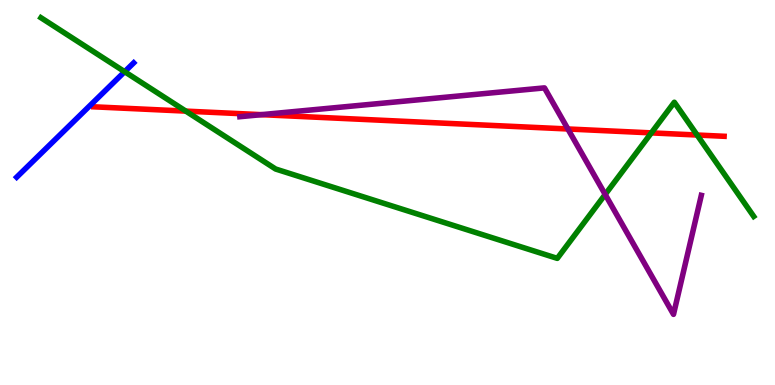[{'lines': ['blue', 'red'], 'intersections': []}, {'lines': ['green', 'red'], 'intersections': [{'x': 2.4, 'y': 7.11}, {'x': 8.4, 'y': 6.55}, {'x': 9.0, 'y': 6.49}]}, {'lines': ['purple', 'red'], 'intersections': [{'x': 3.37, 'y': 7.02}, {'x': 7.33, 'y': 6.65}]}, {'lines': ['blue', 'green'], 'intersections': [{'x': 1.61, 'y': 8.14}]}, {'lines': ['blue', 'purple'], 'intersections': []}, {'lines': ['green', 'purple'], 'intersections': [{'x': 7.81, 'y': 4.95}]}]